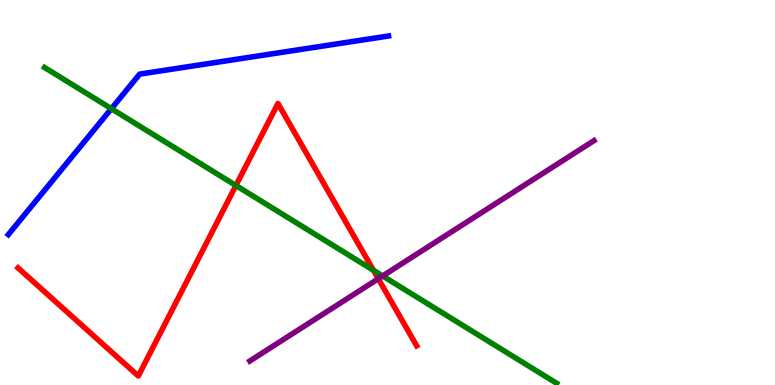[{'lines': ['blue', 'red'], 'intersections': []}, {'lines': ['green', 'red'], 'intersections': [{'x': 3.04, 'y': 5.18}, {'x': 4.82, 'y': 2.98}]}, {'lines': ['purple', 'red'], 'intersections': [{'x': 4.88, 'y': 2.76}]}, {'lines': ['blue', 'green'], 'intersections': [{'x': 1.44, 'y': 7.18}]}, {'lines': ['blue', 'purple'], 'intersections': []}, {'lines': ['green', 'purple'], 'intersections': [{'x': 4.94, 'y': 2.83}]}]